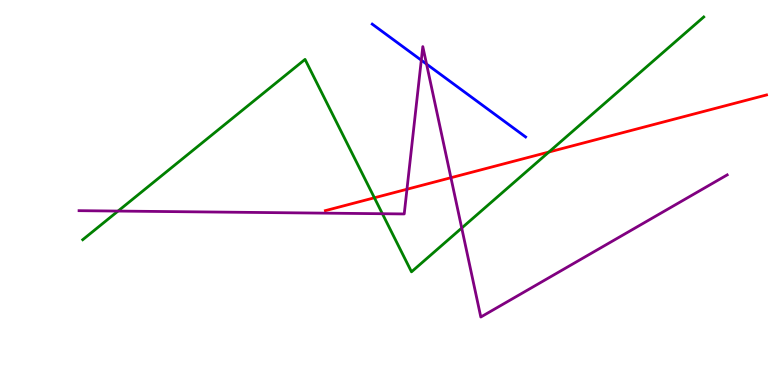[{'lines': ['blue', 'red'], 'intersections': []}, {'lines': ['green', 'red'], 'intersections': [{'x': 4.83, 'y': 4.86}, {'x': 7.08, 'y': 6.05}]}, {'lines': ['purple', 'red'], 'intersections': [{'x': 5.25, 'y': 5.08}, {'x': 5.82, 'y': 5.38}]}, {'lines': ['blue', 'green'], 'intersections': []}, {'lines': ['blue', 'purple'], 'intersections': [{'x': 5.44, 'y': 8.44}, {'x': 5.5, 'y': 8.34}]}, {'lines': ['green', 'purple'], 'intersections': [{'x': 1.52, 'y': 4.52}, {'x': 4.93, 'y': 4.45}, {'x': 5.96, 'y': 4.08}]}]